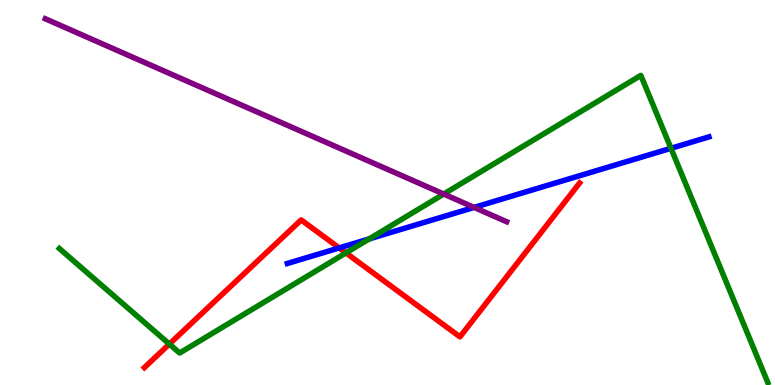[{'lines': ['blue', 'red'], 'intersections': [{'x': 4.38, 'y': 3.56}]}, {'lines': ['green', 'red'], 'intersections': [{'x': 2.19, 'y': 1.06}, {'x': 4.46, 'y': 3.43}]}, {'lines': ['purple', 'red'], 'intersections': []}, {'lines': ['blue', 'green'], 'intersections': [{'x': 4.76, 'y': 3.79}, {'x': 8.66, 'y': 6.15}]}, {'lines': ['blue', 'purple'], 'intersections': [{'x': 6.12, 'y': 4.61}]}, {'lines': ['green', 'purple'], 'intersections': [{'x': 5.73, 'y': 4.96}]}]